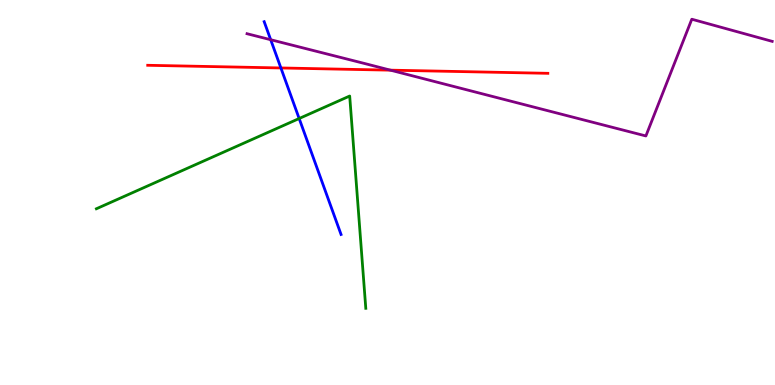[{'lines': ['blue', 'red'], 'intersections': [{'x': 3.62, 'y': 8.23}]}, {'lines': ['green', 'red'], 'intersections': []}, {'lines': ['purple', 'red'], 'intersections': [{'x': 5.04, 'y': 8.18}]}, {'lines': ['blue', 'green'], 'intersections': [{'x': 3.86, 'y': 6.92}]}, {'lines': ['blue', 'purple'], 'intersections': [{'x': 3.49, 'y': 8.97}]}, {'lines': ['green', 'purple'], 'intersections': []}]